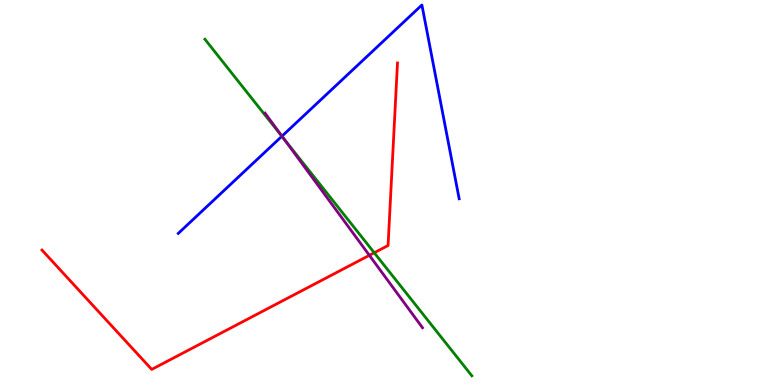[{'lines': ['blue', 'red'], 'intersections': []}, {'lines': ['green', 'red'], 'intersections': [{'x': 4.83, 'y': 3.43}]}, {'lines': ['purple', 'red'], 'intersections': [{'x': 4.77, 'y': 3.37}]}, {'lines': ['blue', 'green'], 'intersections': [{'x': 3.64, 'y': 6.46}]}, {'lines': ['blue', 'purple'], 'intersections': [{'x': 3.64, 'y': 6.46}]}, {'lines': ['green', 'purple'], 'intersections': [{'x': 3.67, 'y': 6.39}]}]